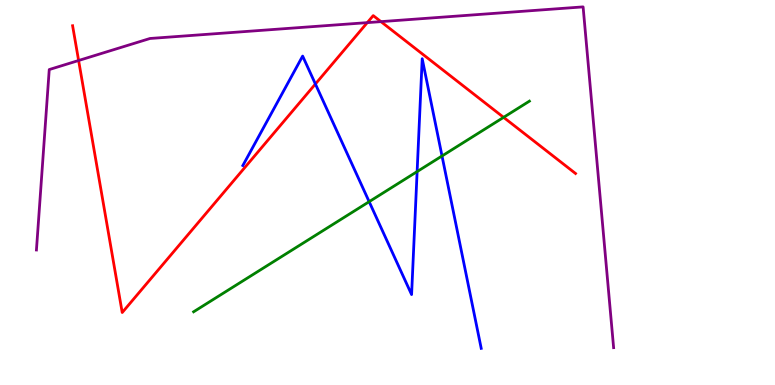[{'lines': ['blue', 'red'], 'intersections': [{'x': 4.07, 'y': 7.82}]}, {'lines': ['green', 'red'], 'intersections': [{'x': 6.5, 'y': 6.95}]}, {'lines': ['purple', 'red'], 'intersections': [{'x': 1.01, 'y': 8.43}, {'x': 4.74, 'y': 9.41}, {'x': 4.92, 'y': 9.44}]}, {'lines': ['blue', 'green'], 'intersections': [{'x': 4.76, 'y': 4.76}, {'x': 5.38, 'y': 5.54}, {'x': 5.7, 'y': 5.95}]}, {'lines': ['blue', 'purple'], 'intersections': []}, {'lines': ['green', 'purple'], 'intersections': []}]